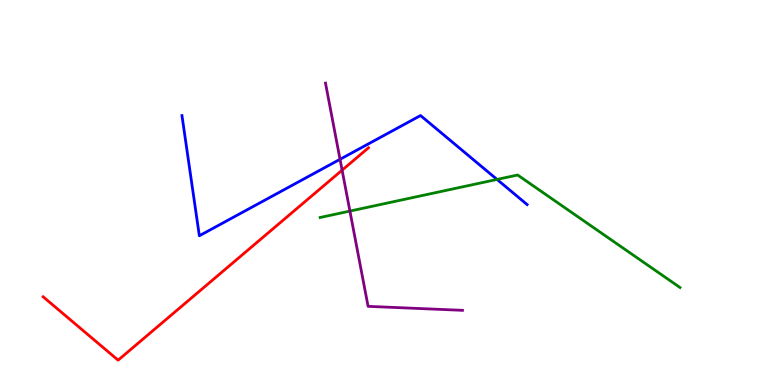[{'lines': ['blue', 'red'], 'intersections': []}, {'lines': ['green', 'red'], 'intersections': []}, {'lines': ['purple', 'red'], 'intersections': [{'x': 4.41, 'y': 5.58}]}, {'lines': ['blue', 'green'], 'intersections': [{'x': 6.41, 'y': 5.34}]}, {'lines': ['blue', 'purple'], 'intersections': [{'x': 4.39, 'y': 5.86}]}, {'lines': ['green', 'purple'], 'intersections': [{'x': 4.52, 'y': 4.52}]}]